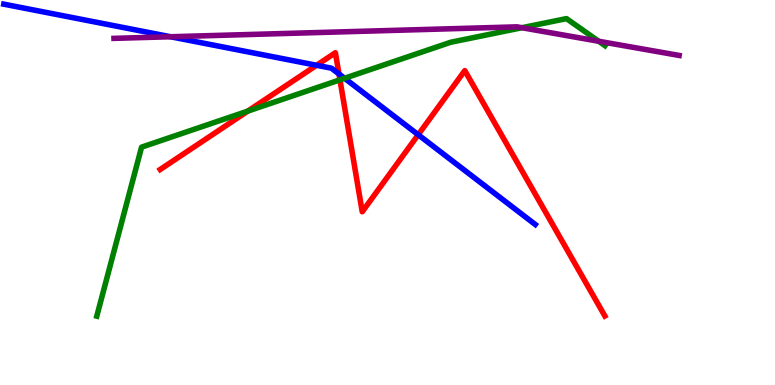[{'lines': ['blue', 'red'], 'intersections': [{'x': 4.08, 'y': 8.3}, {'x': 4.37, 'y': 8.08}, {'x': 5.4, 'y': 6.5}]}, {'lines': ['green', 'red'], 'intersections': [{'x': 3.2, 'y': 7.11}, {'x': 4.39, 'y': 7.93}]}, {'lines': ['purple', 'red'], 'intersections': []}, {'lines': ['blue', 'green'], 'intersections': [{'x': 4.45, 'y': 7.97}]}, {'lines': ['blue', 'purple'], 'intersections': [{'x': 2.2, 'y': 9.05}]}, {'lines': ['green', 'purple'], 'intersections': [{'x': 6.73, 'y': 9.28}, {'x': 7.73, 'y': 8.93}]}]